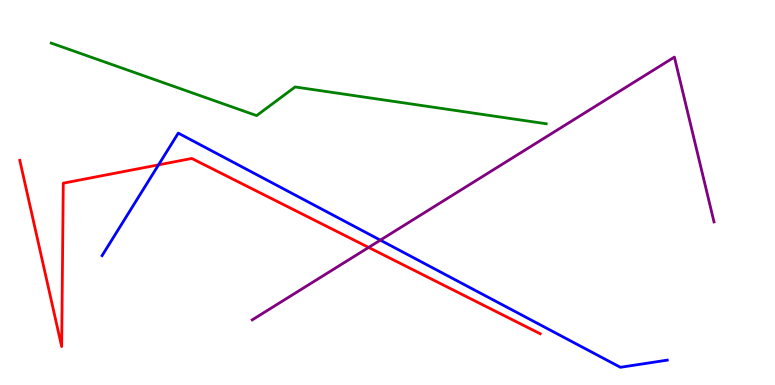[{'lines': ['blue', 'red'], 'intersections': [{'x': 2.05, 'y': 5.72}]}, {'lines': ['green', 'red'], 'intersections': []}, {'lines': ['purple', 'red'], 'intersections': [{'x': 4.76, 'y': 3.57}]}, {'lines': ['blue', 'green'], 'intersections': []}, {'lines': ['blue', 'purple'], 'intersections': [{'x': 4.91, 'y': 3.76}]}, {'lines': ['green', 'purple'], 'intersections': []}]